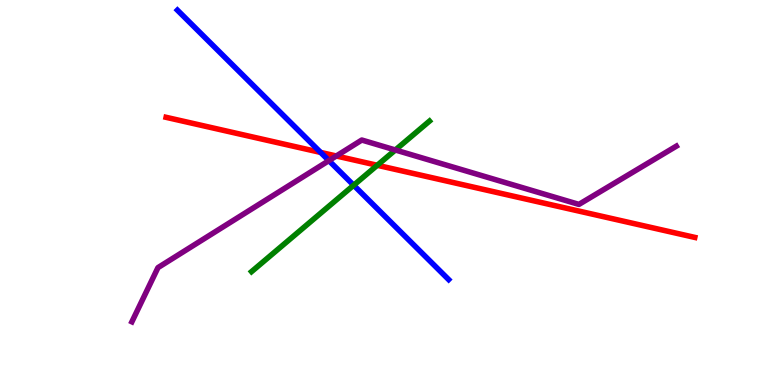[{'lines': ['blue', 'red'], 'intersections': [{'x': 4.14, 'y': 6.04}]}, {'lines': ['green', 'red'], 'intersections': [{'x': 4.87, 'y': 5.71}]}, {'lines': ['purple', 'red'], 'intersections': [{'x': 4.34, 'y': 5.95}]}, {'lines': ['blue', 'green'], 'intersections': [{'x': 4.56, 'y': 5.19}]}, {'lines': ['blue', 'purple'], 'intersections': [{'x': 4.24, 'y': 5.83}]}, {'lines': ['green', 'purple'], 'intersections': [{'x': 5.1, 'y': 6.1}]}]